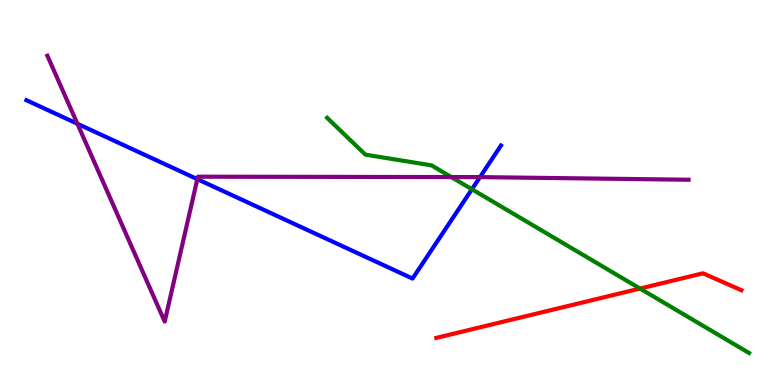[{'lines': ['blue', 'red'], 'intersections': []}, {'lines': ['green', 'red'], 'intersections': [{'x': 8.26, 'y': 2.51}]}, {'lines': ['purple', 'red'], 'intersections': []}, {'lines': ['blue', 'green'], 'intersections': [{'x': 6.09, 'y': 5.08}]}, {'lines': ['blue', 'purple'], 'intersections': [{'x': 0.999, 'y': 6.79}, {'x': 2.55, 'y': 5.35}, {'x': 6.19, 'y': 5.4}]}, {'lines': ['green', 'purple'], 'intersections': [{'x': 5.82, 'y': 5.4}]}]